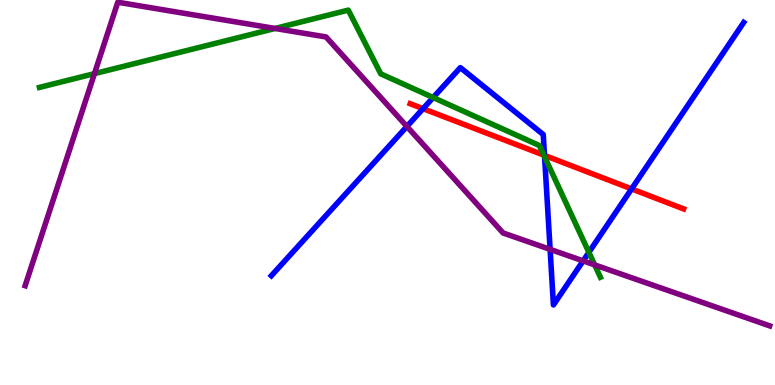[{'lines': ['blue', 'red'], 'intersections': [{'x': 5.46, 'y': 7.18}, {'x': 7.03, 'y': 5.96}, {'x': 8.15, 'y': 5.09}]}, {'lines': ['green', 'red'], 'intersections': [{'x': 7.02, 'y': 5.97}]}, {'lines': ['purple', 'red'], 'intersections': []}, {'lines': ['blue', 'green'], 'intersections': [{'x': 5.59, 'y': 7.47}, {'x': 7.03, 'y': 5.93}, {'x': 7.6, 'y': 3.45}]}, {'lines': ['blue', 'purple'], 'intersections': [{'x': 5.25, 'y': 6.71}, {'x': 7.1, 'y': 3.52}, {'x': 7.52, 'y': 3.22}]}, {'lines': ['green', 'purple'], 'intersections': [{'x': 1.22, 'y': 8.09}, {'x': 3.55, 'y': 9.26}, {'x': 7.67, 'y': 3.12}]}]